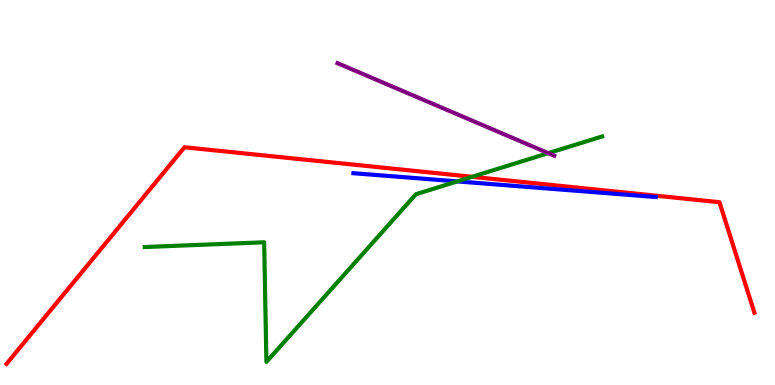[{'lines': ['blue', 'red'], 'intersections': []}, {'lines': ['green', 'red'], 'intersections': [{'x': 6.09, 'y': 5.41}]}, {'lines': ['purple', 'red'], 'intersections': []}, {'lines': ['blue', 'green'], 'intersections': [{'x': 5.9, 'y': 5.29}]}, {'lines': ['blue', 'purple'], 'intersections': []}, {'lines': ['green', 'purple'], 'intersections': [{'x': 7.08, 'y': 6.02}]}]